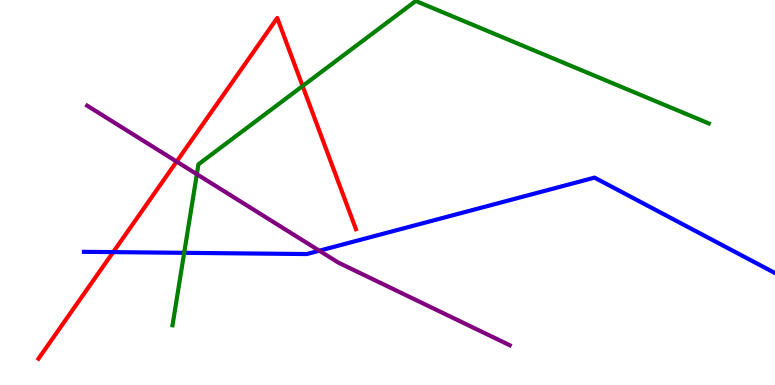[{'lines': ['blue', 'red'], 'intersections': [{'x': 1.46, 'y': 3.45}]}, {'lines': ['green', 'red'], 'intersections': [{'x': 3.9, 'y': 7.77}]}, {'lines': ['purple', 'red'], 'intersections': [{'x': 2.28, 'y': 5.8}]}, {'lines': ['blue', 'green'], 'intersections': [{'x': 2.38, 'y': 3.43}]}, {'lines': ['blue', 'purple'], 'intersections': [{'x': 4.12, 'y': 3.49}]}, {'lines': ['green', 'purple'], 'intersections': [{'x': 2.54, 'y': 5.48}]}]